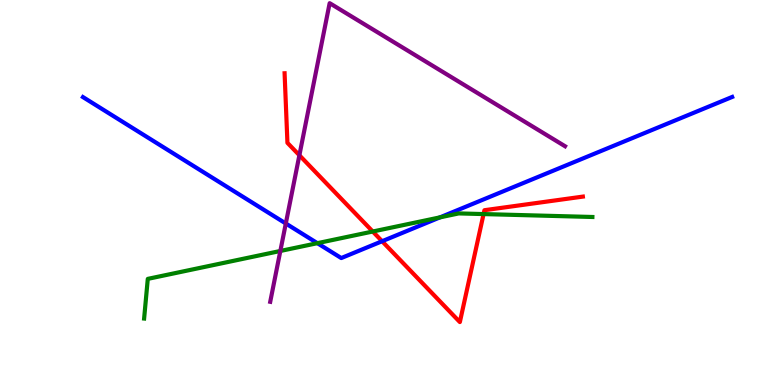[{'lines': ['blue', 'red'], 'intersections': [{'x': 4.93, 'y': 3.73}]}, {'lines': ['green', 'red'], 'intersections': [{'x': 4.81, 'y': 3.99}, {'x': 6.24, 'y': 4.44}]}, {'lines': ['purple', 'red'], 'intersections': [{'x': 3.86, 'y': 5.97}]}, {'lines': ['blue', 'green'], 'intersections': [{'x': 4.1, 'y': 3.68}, {'x': 5.68, 'y': 4.35}]}, {'lines': ['blue', 'purple'], 'intersections': [{'x': 3.69, 'y': 4.19}]}, {'lines': ['green', 'purple'], 'intersections': [{'x': 3.62, 'y': 3.48}]}]